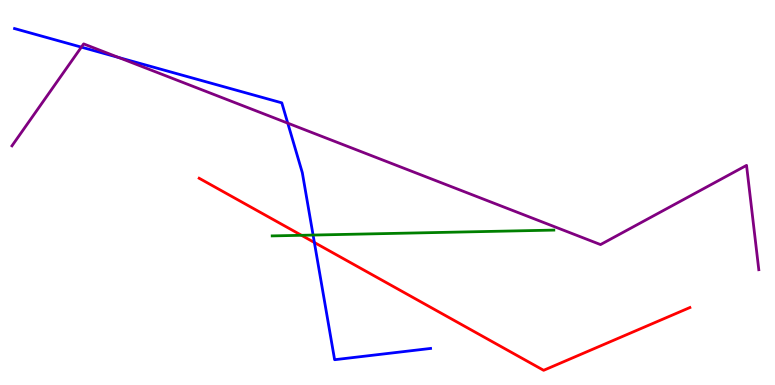[{'lines': ['blue', 'red'], 'intersections': [{'x': 4.06, 'y': 3.7}]}, {'lines': ['green', 'red'], 'intersections': [{'x': 3.89, 'y': 3.89}]}, {'lines': ['purple', 'red'], 'intersections': []}, {'lines': ['blue', 'green'], 'intersections': [{'x': 4.04, 'y': 3.89}]}, {'lines': ['blue', 'purple'], 'intersections': [{'x': 1.05, 'y': 8.78}, {'x': 1.53, 'y': 8.51}, {'x': 3.71, 'y': 6.8}]}, {'lines': ['green', 'purple'], 'intersections': []}]